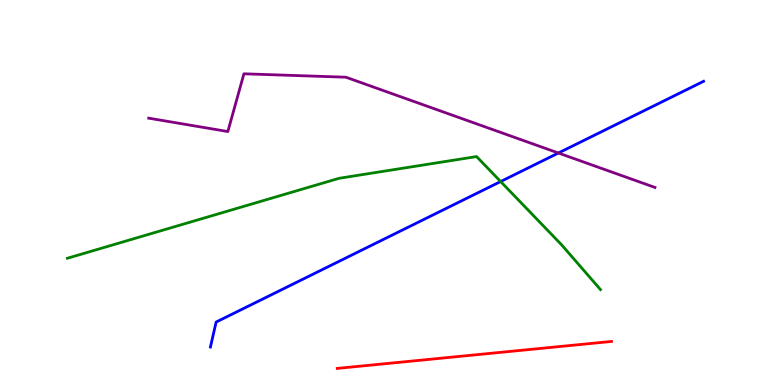[{'lines': ['blue', 'red'], 'intersections': []}, {'lines': ['green', 'red'], 'intersections': []}, {'lines': ['purple', 'red'], 'intersections': []}, {'lines': ['blue', 'green'], 'intersections': [{'x': 6.46, 'y': 5.28}]}, {'lines': ['blue', 'purple'], 'intersections': [{'x': 7.21, 'y': 6.03}]}, {'lines': ['green', 'purple'], 'intersections': []}]